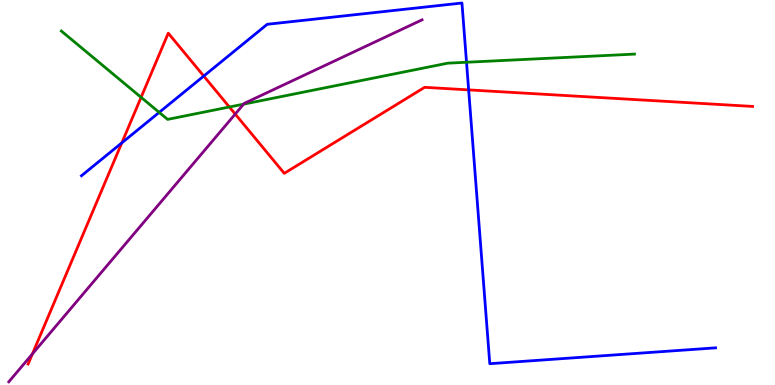[{'lines': ['blue', 'red'], 'intersections': [{'x': 1.57, 'y': 6.29}, {'x': 2.63, 'y': 8.02}, {'x': 6.05, 'y': 7.67}]}, {'lines': ['green', 'red'], 'intersections': [{'x': 1.82, 'y': 7.47}, {'x': 2.96, 'y': 7.22}]}, {'lines': ['purple', 'red'], 'intersections': [{'x': 0.418, 'y': 0.808}, {'x': 3.04, 'y': 7.04}]}, {'lines': ['blue', 'green'], 'intersections': [{'x': 2.05, 'y': 7.08}, {'x': 6.02, 'y': 8.38}]}, {'lines': ['blue', 'purple'], 'intersections': []}, {'lines': ['green', 'purple'], 'intersections': [{'x': 3.14, 'y': 7.3}]}]